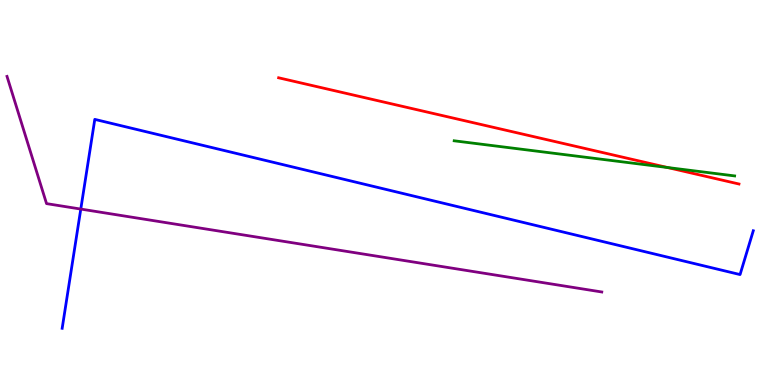[{'lines': ['blue', 'red'], 'intersections': []}, {'lines': ['green', 'red'], 'intersections': [{'x': 8.61, 'y': 5.65}]}, {'lines': ['purple', 'red'], 'intersections': []}, {'lines': ['blue', 'green'], 'intersections': []}, {'lines': ['blue', 'purple'], 'intersections': [{'x': 1.04, 'y': 4.57}]}, {'lines': ['green', 'purple'], 'intersections': []}]